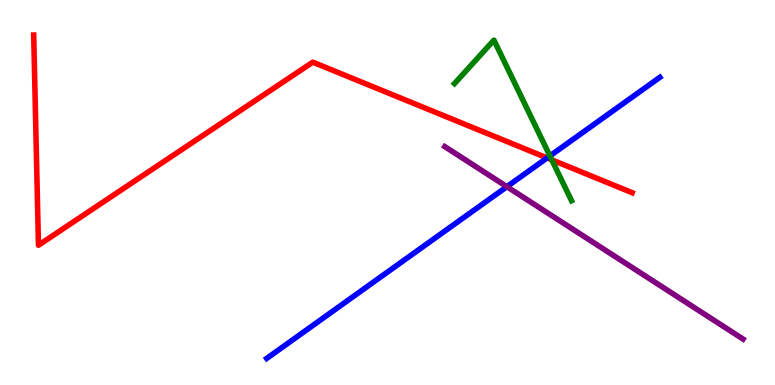[{'lines': ['blue', 'red'], 'intersections': [{'x': 7.06, 'y': 5.9}]}, {'lines': ['green', 'red'], 'intersections': [{'x': 7.12, 'y': 5.85}]}, {'lines': ['purple', 'red'], 'intersections': []}, {'lines': ['blue', 'green'], 'intersections': [{'x': 7.1, 'y': 5.95}]}, {'lines': ['blue', 'purple'], 'intersections': [{'x': 6.54, 'y': 5.15}]}, {'lines': ['green', 'purple'], 'intersections': []}]